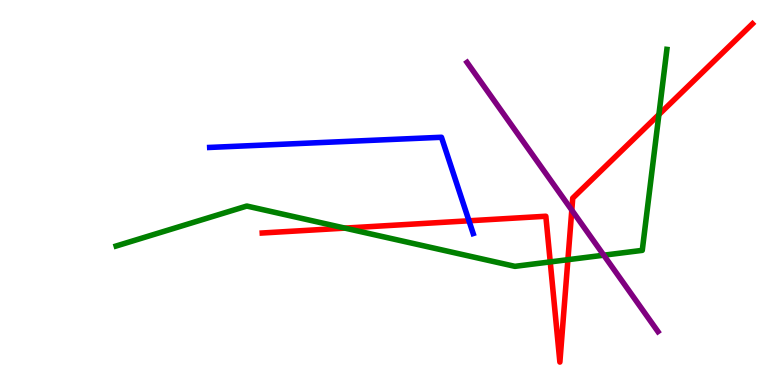[{'lines': ['blue', 'red'], 'intersections': [{'x': 6.05, 'y': 4.27}]}, {'lines': ['green', 'red'], 'intersections': [{'x': 4.45, 'y': 4.07}, {'x': 7.1, 'y': 3.2}, {'x': 7.33, 'y': 3.25}, {'x': 8.5, 'y': 7.02}]}, {'lines': ['purple', 'red'], 'intersections': [{'x': 7.38, 'y': 4.54}]}, {'lines': ['blue', 'green'], 'intersections': []}, {'lines': ['blue', 'purple'], 'intersections': []}, {'lines': ['green', 'purple'], 'intersections': [{'x': 7.79, 'y': 3.37}]}]